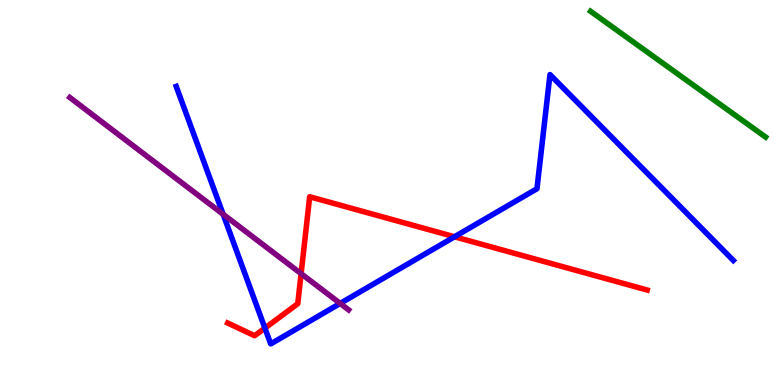[{'lines': ['blue', 'red'], 'intersections': [{'x': 3.42, 'y': 1.48}, {'x': 5.86, 'y': 3.85}]}, {'lines': ['green', 'red'], 'intersections': []}, {'lines': ['purple', 'red'], 'intersections': [{'x': 3.89, 'y': 2.89}]}, {'lines': ['blue', 'green'], 'intersections': []}, {'lines': ['blue', 'purple'], 'intersections': [{'x': 2.88, 'y': 4.43}, {'x': 4.39, 'y': 2.12}]}, {'lines': ['green', 'purple'], 'intersections': []}]